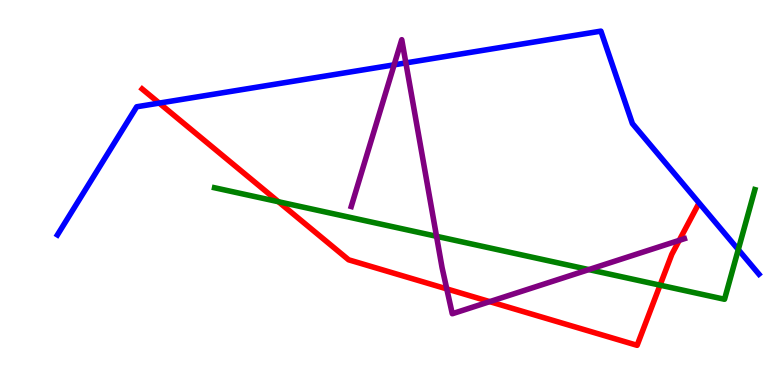[{'lines': ['blue', 'red'], 'intersections': [{'x': 2.05, 'y': 7.32}]}, {'lines': ['green', 'red'], 'intersections': [{'x': 3.59, 'y': 4.76}, {'x': 8.52, 'y': 2.59}]}, {'lines': ['purple', 'red'], 'intersections': [{'x': 5.76, 'y': 2.5}, {'x': 6.32, 'y': 2.17}, {'x': 8.76, 'y': 3.76}]}, {'lines': ['blue', 'green'], 'intersections': [{'x': 9.53, 'y': 3.52}]}, {'lines': ['blue', 'purple'], 'intersections': [{'x': 5.09, 'y': 8.32}, {'x': 5.24, 'y': 8.37}]}, {'lines': ['green', 'purple'], 'intersections': [{'x': 5.63, 'y': 3.86}, {'x': 7.6, 'y': 3.0}]}]